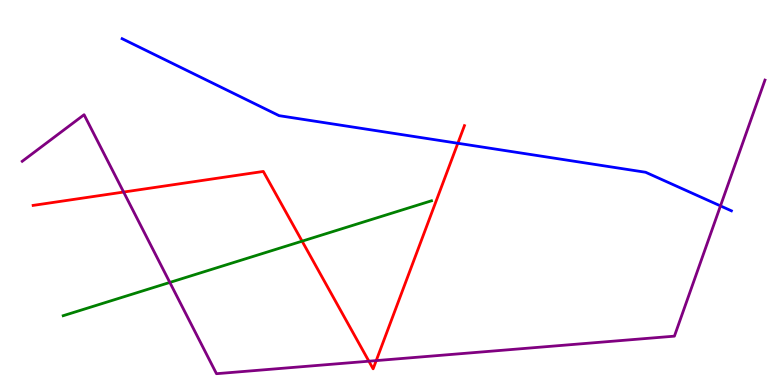[{'lines': ['blue', 'red'], 'intersections': [{'x': 5.91, 'y': 6.28}]}, {'lines': ['green', 'red'], 'intersections': [{'x': 3.9, 'y': 3.74}]}, {'lines': ['purple', 'red'], 'intersections': [{'x': 1.6, 'y': 5.01}, {'x': 4.76, 'y': 0.618}, {'x': 4.85, 'y': 0.634}]}, {'lines': ['blue', 'green'], 'intersections': []}, {'lines': ['blue', 'purple'], 'intersections': [{'x': 9.3, 'y': 4.65}]}, {'lines': ['green', 'purple'], 'intersections': [{'x': 2.19, 'y': 2.66}]}]